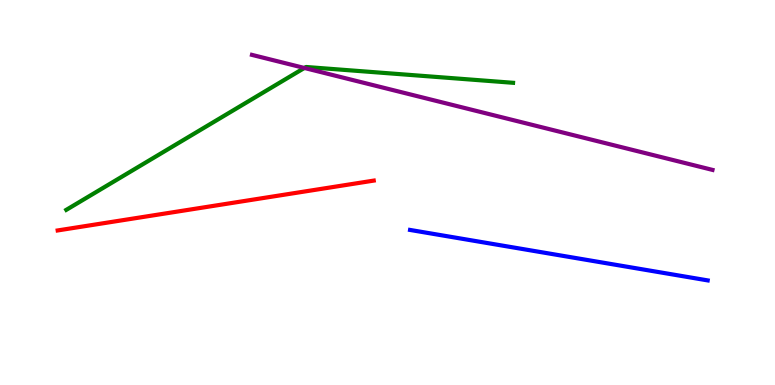[{'lines': ['blue', 'red'], 'intersections': []}, {'lines': ['green', 'red'], 'intersections': []}, {'lines': ['purple', 'red'], 'intersections': []}, {'lines': ['blue', 'green'], 'intersections': []}, {'lines': ['blue', 'purple'], 'intersections': []}, {'lines': ['green', 'purple'], 'intersections': [{'x': 3.93, 'y': 8.23}]}]